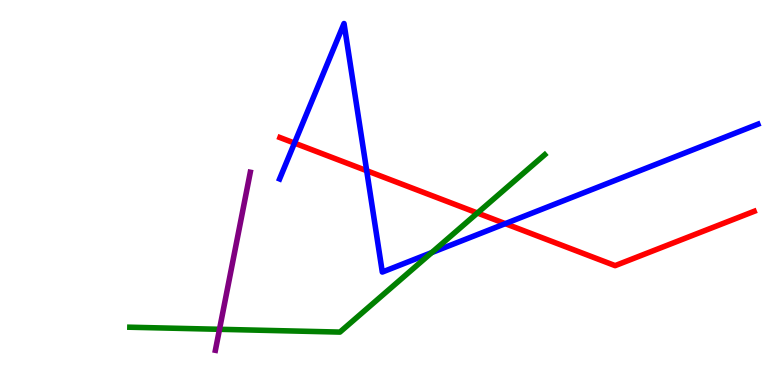[{'lines': ['blue', 'red'], 'intersections': [{'x': 3.8, 'y': 6.28}, {'x': 4.73, 'y': 5.57}, {'x': 6.52, 'y': 4.19}]}, {'lines': ['green', 'red'], 'intersections': [{'x': 6.16, 'y': 4.47}]}, {'lines': ['purple', 'red'], 'intersections': []}, {'lines': ['blue', 'green'], 'intersections': [{'x': 5.57, 'y': 3.44}]}, {'lines': ['blue', 'purple'], 'intersections': []}, {'lines': ['green', 'purple'], 'intersections': [{'x': 2.83, 'y': 1.45}]}]